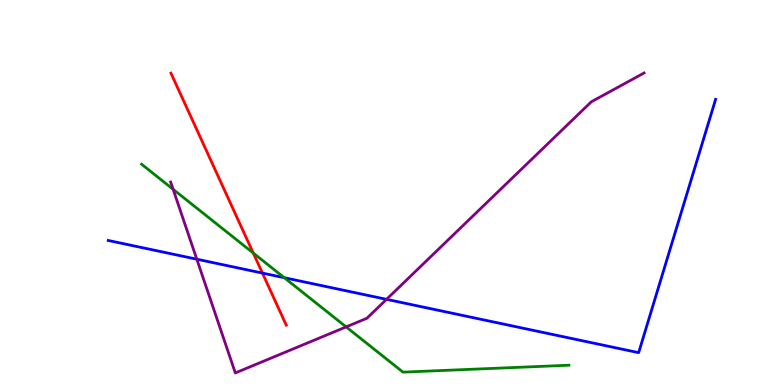[{'lines': ['blue', 'red'], 'intersections': [{'x': 3.39, 'y': 2.91}]}, {'lines': ['green', 'red'], 'intersections': [{'x': 3.27, 'y': 3.43}]}, {'lines': ['purple', 'red'], 'intersections': []}, {'lines': ['blue', 'green'], 'intersections': [{'x': 3.67, 'y': 2.79}]}, {'lines': ['blue', 'purple'], 'intersections': [{'x': 2.54, 'y': 3.27}, {'x': 4.99, 'y': 2.23}]}, {'lines': ['green', 'purple'], 'intersections': [{'x': 2.23, 'y': 5.08}, {'x': 4.47, 'y': 1.51}]}]